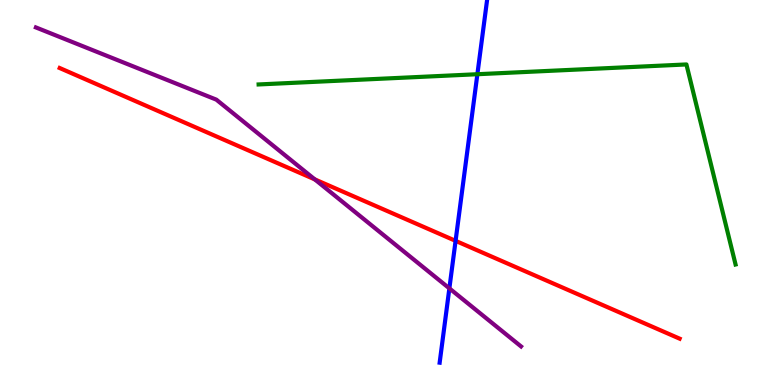[{'lines': ['blue', 'red'], 'intersections': [{'x': 5.88, 'y': 3.74}]}, {'lines': ['green', 'red'], 'intersections': []}, {'lines': ['purple', 'red'], 'intersections': [{'x': 4.06, 'y': 5.34}]}, {'lines': ['blue', 'green'], 'intersections': [{'x': 6.16, 'y': 8.07}]}, {'lines': ['blue', 'purple'], 'intersections': [{'x': 5.8, 'y': 2.51}]}, {'lines': ['green', 'purple'], 'intersections': []}]